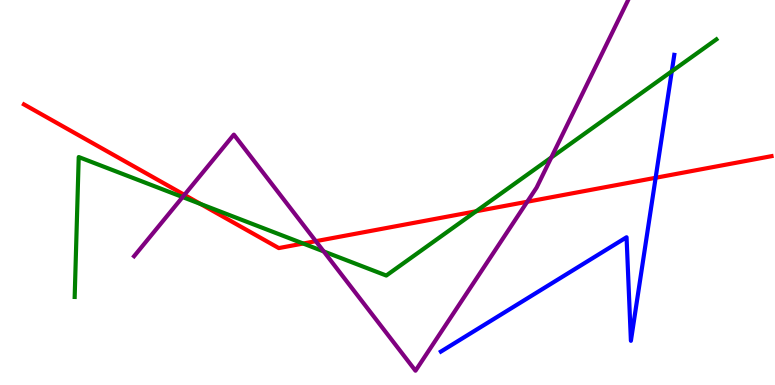[{'lines': ['blue', 'red'], 'intersections': [{'x': 8.46, 'y': 5.38}]}, {'lines': ['green', 'red'], 'intersections': [{'x': 2.59, 'y': 4.7}, {'x': 3.91, 'y': 3.67}, {'x': 6.14, 'y': 4.51}]}, {'lines': ['purple', 'red'], 'intersections': [{'x': 2.38, 'y': 4.94}, {'x': 4.08, 'y': 3.74}, {'x': 6.8, 'y': 4.76}]}, {'lines': ['blue', 'green'], 'intersections': [{'x': 8.67, 'y': 8.15}]}, {'lines': ['blue', 'purple'], 'intersections': []}, {'lines': ['green', 'purple'], 'intersections': [{'x': 2.36, 'y': 4.88}, {'x': 4.18, 'y': 3.47}, {'x': 7.11, 'y': 5.91}]}]